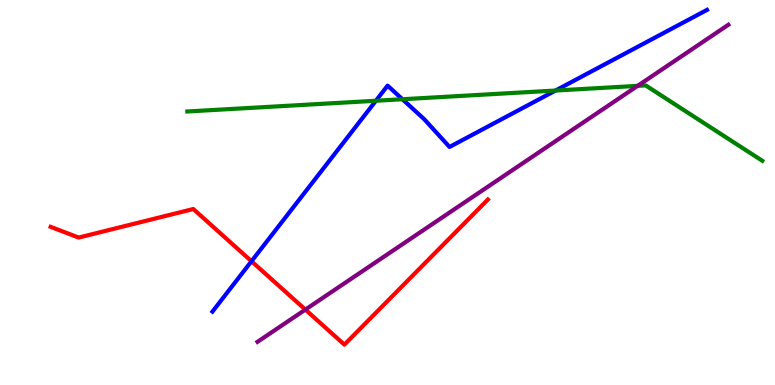[{'lines': ['blue', 'red'], 'intersections': [{'x': 3.25, 'y': 3.21}]}, {'lines': ['green', 'red'], 'intersections': []}, {'lines': ['purple', 'red'], 'intersections': [{'x': 3.94, 'y': 1.96}]}, {'lines': ['blue', 'green'], 'intersections': [{'x': 4.85, 'y': 7.38}, {'x': 5.19, 'y': 7.42}, {'x': 7.17, 'y': 7.65}]}, {'lines': ['blue', 'purple'], 'intersections': []}, {'lines': ['green', 'purple'], 'intersections': [{'x': 8.23, 'y': 7.77}]}]